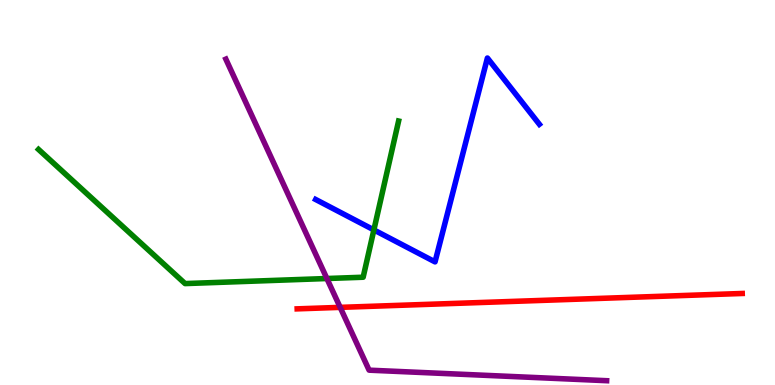[{'lines': ['blue', 'red'], 'intersections': []}, {'lines': ['green', 'red'], 'intersections': []}, {'lines': ['purple', 'red'], 'intersections': [{'x': 4.39, 'y': 2.02}]}, {'lines': ['blue', 'green'], 'intersections': [{'x': 4.82, 'y': 4.03}]}, {'lines': ['blue', 'purple'], 'intersections': []}, {'lines': ['green', 'purple'], 'intersections': [{'x': 4.22, 'y': 2.77}]}]